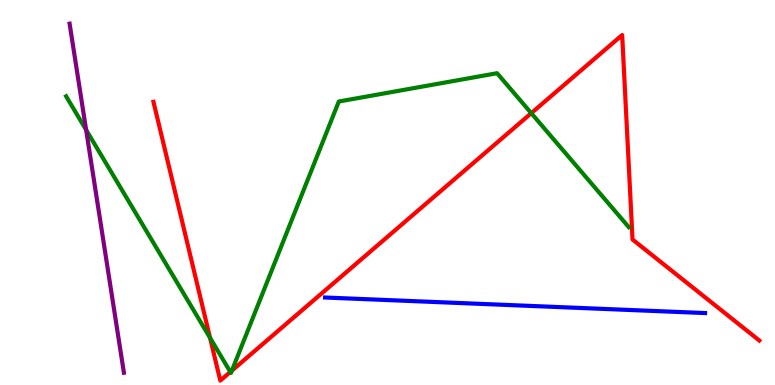[{'lines': ['blue', 'red'], 'intersections': []}, {'lines': ['green', 'red'], 'intersections': [{'x': 2.71, 'y': 1.22}, {'x': 2.97, 'y': 0.34}, {'x': 2.99, 'y': 0.375}, {'x': 6.86, 'y': 7.06}]}, {'lines': ['purple', 'red'], 'intersections': []}, {'lines': ['blue', 'green'], 'intersections': []}, {'lines': ['blue', 'purple'], 'intersections': []}, {'lines': ['green', 'purple'], 'intersections': [{'x': 1.11, 'y': 6.63}]}]